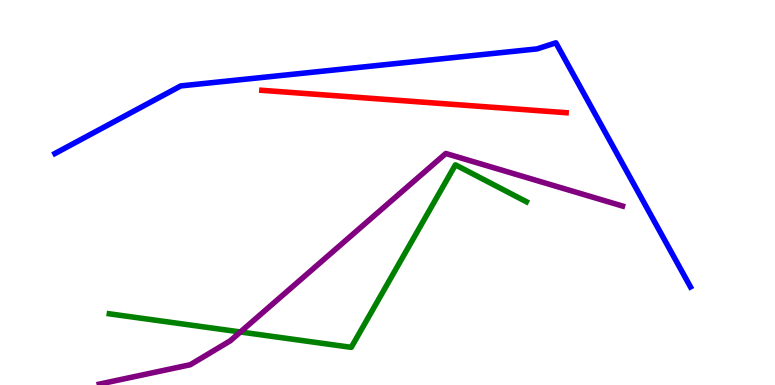[{'lines': ['blue', 'red'], 'intersections': []}, {'lines': ['green', 'red'], 'intersections': []}, {'lines': ['purple', 'red'], 'intersections': []}, {'lines': ['blue', 'green'], 'intersections': []}, {'lines': ['blue', 'purple'], 'intersections': []}, {'lines': ['green', 'purple'], 'intersections': [{'x': 3.1, 'y': 1.38}]}]